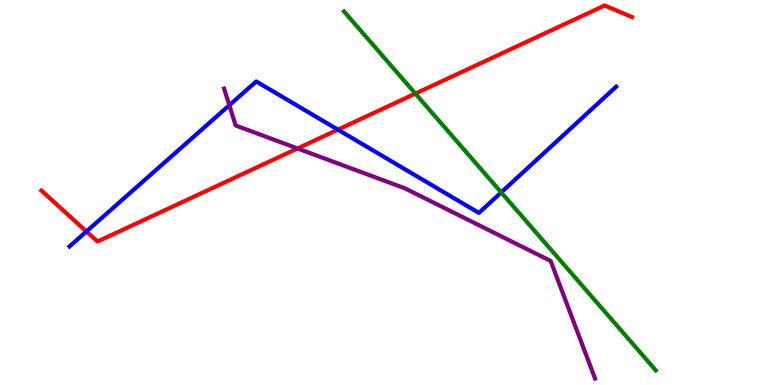[{'lines': ['blue', 'red'], 'intersections': [{'x': 1.12, 'y': 3.99}, {'x': 4.36, 'y': 6.63}]}, {'lines': ['green', 'red'], 'intersections': [{'x': 5.36, 'y': 7.57}]}, {'lines': ['purple', 'red'], 'intersections': [{'x': 3.84, 'y': 6.14}]}, {'lines': ['blue', 'green'], 'intersections': [{'x': 6.47, 'y': 5.0}]}, {'lines': ['blue', 'purple'], 'intersections': [{'x': 2.96, 'y': 7.27}]}, {'lines': ['green', 'purple'], 'intersections': []}]